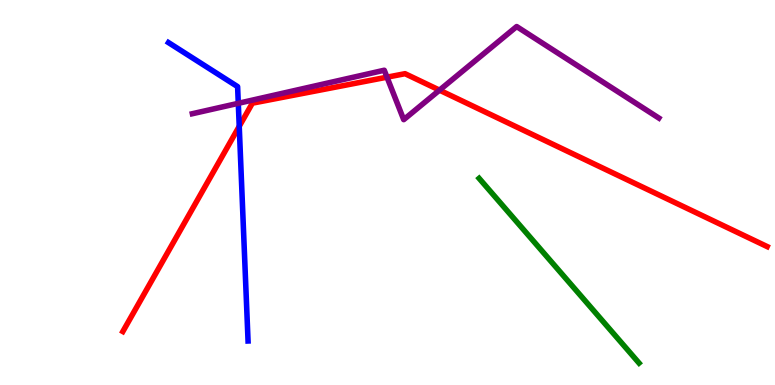[{'lines': ['blue', 'red'], 'intersections': [{'x': 3.09, 'y': 6.72}]}, {'lines': ['green', 'red'], 'intersections': []}, {'lines': ['purple', 'red'], 'intersections': [{'x': 4.99, 'y': 8.0}, {'x': 5.67, 'y': 7.66}]}, {'lines': ['blue', 'green'], 'intersections': []}, {'lines': ['blue', 'purple'], 'intersections': [{'x': 3.07, 'y': 7.32}]}, {'lines': ['green', 'purple'], 'intersections': []}]